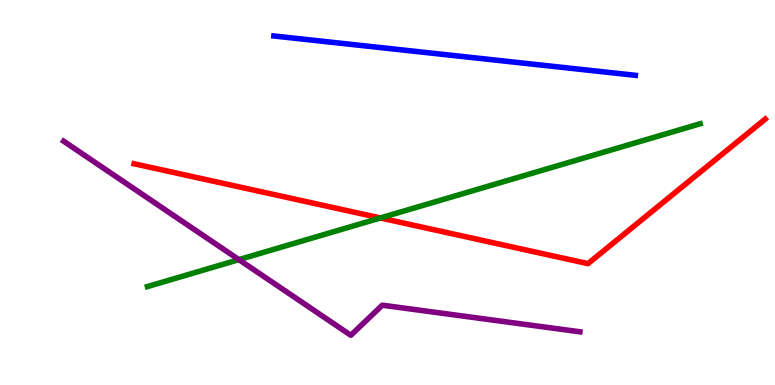[{'lines': ['blue', 'red'], 'intersections': []}, {'lines': ['green', 'red'], 'intersections': [{'x': 4.91, 'y': 4.34}]}, {'lines': ['purple', 'red'], 'intersections': []}, {'lines': ['blue', 'green'], 'intersections': []}, {'lines': ['blue', 'purple'], 'intersections': []}, {'lines': ['green', 'purple'], 'intersections': [{'x': 3.08, 'y': 3.26}]}]